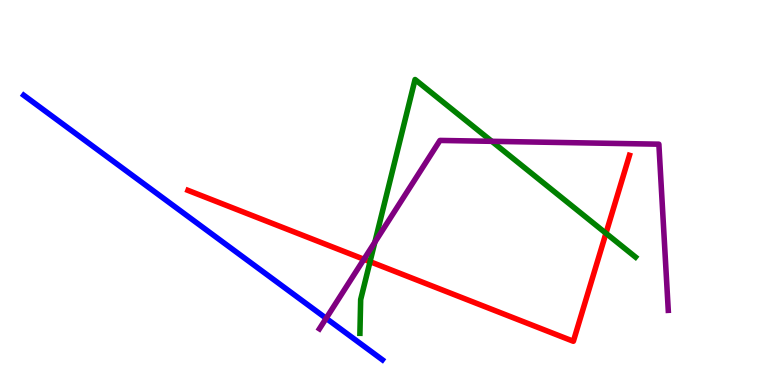[{'lines': ['blue', 'red'], 'intersections': []}, {'lines': ['green', 'red'], 'intersections': [{'x': 4.77, 'y': 3.2}, {'x': 7.82, 'y': 3.94}]}, {'lines': ['purple', 'red'], 'intersections': [{'x': 4.7, 'y': 3.27}]}, {'lines': ['blue', 'green'], 'intersections': []}, {'lines': ['blue', 'purple'], 'intersections': [{'x': 4.21, 'y': 1.73}]}, {'lines': ['green', 'purple'], 'intersections': [{'x': 4.84, 'y': 3.71}, {'x': 6.35, 'y': 6.33}]}]